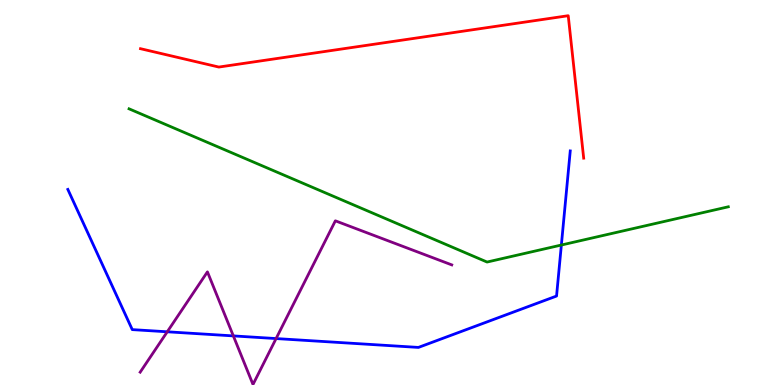[{'lines': ['blue', 'red'], 'intersections': []}, {'lines': ['green', 'red'], 'intersections': []}, {'lines': ['purple', 'red'], 'intersections': []}, {'lines': ['blue', 'green'], 'intersections': [{'x': 7.24, 'y': 3.64}]}, {'lines': ['blue', 'purple'], 'intersections': [{'x': 2.16, 'y': 1.38}, {'x': 3.01, 'y': 1.28}, {'x': 3.56, 'y': 1.21}]}, {'lines': ['green', 'purple'], 'intersections': []}]